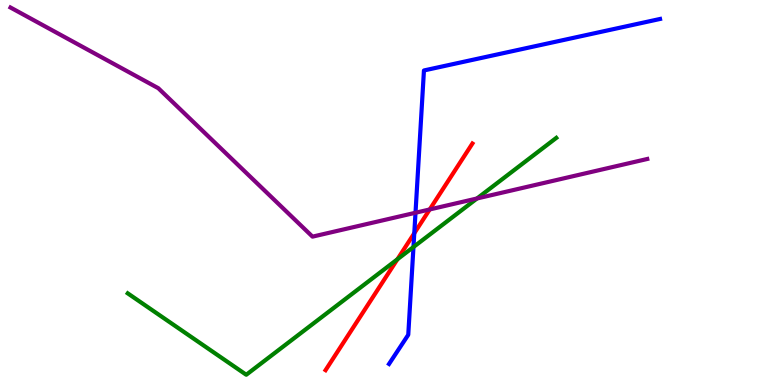[{'lines': ['blue', 'red'], 'intersections': [{'x': 5.35, 'y': 3.94}]}, {'lines': ['green', 'red'], 'intersections': [{'x': 5.13, 'y': 3.27}]}, {'lines': ['purple', 'red'], 'intersections': [{'x': 5.54, 'y': 4.56}]}, {'lines': ['blue', 'green'], 'intersections': [{'x': 5.34, 'y': 3.58}]}, {'lines': ['blue', 'purple'], 'intersections': [{'x': 5.36, 'y': 4.47}]}, {'lines': ['green', 'purple'], 'intersections': [{'x': 6.15, 'y': 4.84}]}]